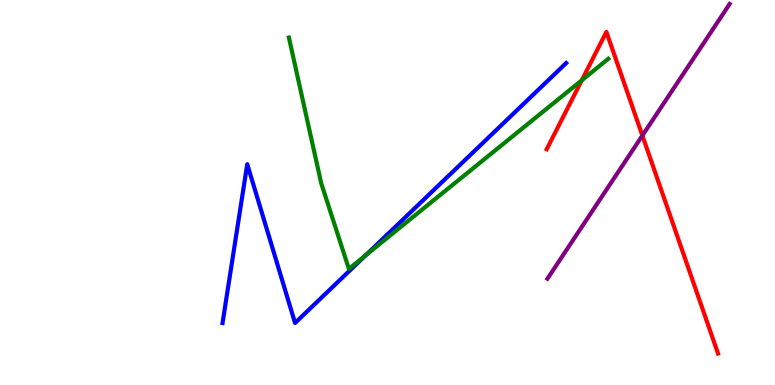[{'lines': ['blue', 'red'], 'intersections': []}, {'lines': ['green', 'red'], 'intersections': [{'x': 7.51, 'y': 7.91}]}, {'lines': ['purple', 'red'], 'intersections': [{'x': 8.29, 'y': 6.48}]}, {'lines': ['blue', 'green'], 'intersections': [{'x': 4.72, 'y': 3.37}]}, {'lines': ['blue', 'purple'], 'intersections': []}, {'lines': ['green', 'purple'], 'intersections': []}]